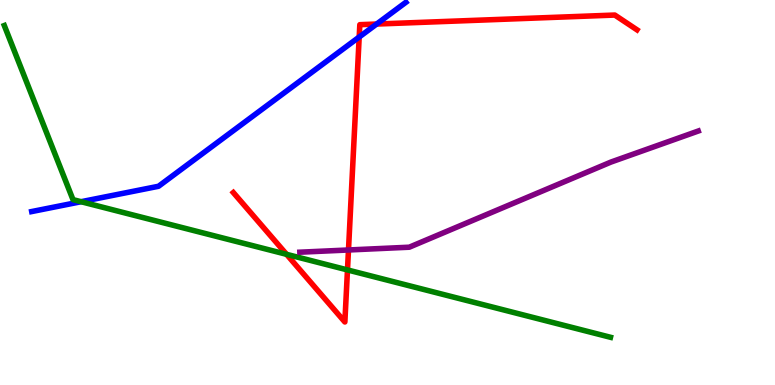[{'lines': ['blue', 'red'], 'intersections': [{'x': 4.63, 'y': 9.04}, {'x': 4.86, 'y': 9.38}]}, {'lines': ['green', 'red'], 'intersections': [{'x': 3.7, 'y': 3.39}, {'x': 4.48, 'y': 2.99}]}, {'lines': ['purple', 'red'], 'intersections': [{'x': 4.5, 'y': 3.51}]}, {'lines': ['blue', 'green'], 'intersections': [{'x': 1.05, 'y': 4.76}]}, {'lines': ['blue', 'purple'], 'intersections': []}, {'lines': ['green', 'purple'], 'intersections': []}]